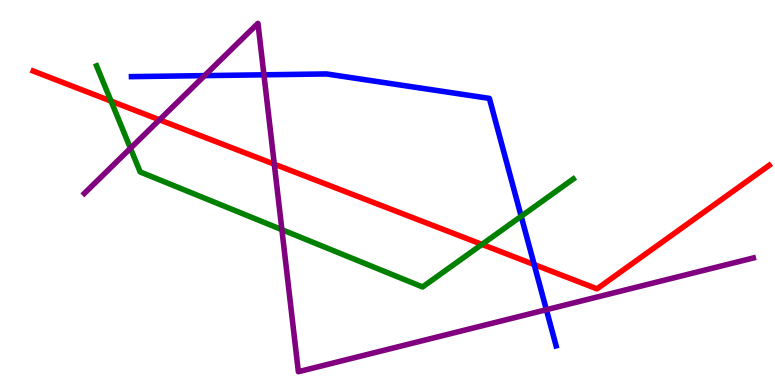[{'lines': ['blue', 'red'], 'intersections': [{'x': 6.89, 'y': 3.13}]}, {'lines': ['green', 'red'], 'intersections': [{'x': 1.43, 'y': 7.37}, {'x': 6.22, 'y': 3.65}]}, {'lines': ['purple', 'red'], 'intersections': [{'x': 2.06, 'y': 6.89}, {'x': 3.54, 'y': 5.74}]}, {'lines': ['blue', 'green'], 'intersections': [{'x': 6.72, 'y': 4.38}]}, {'lines': ['blue', 'purple'], 'intersections': [{'x': 2.64, 'y': 8.04}, {'x': 3.41, 'y': 8.06}, {'x': 7.05, 'y': 1.96}]}, {'lines': ['green', 'purple'], 'intersections': [{'x': 1.68, 'y': 6.15}, {'x': 3.64, 'y': 4.03}]}]